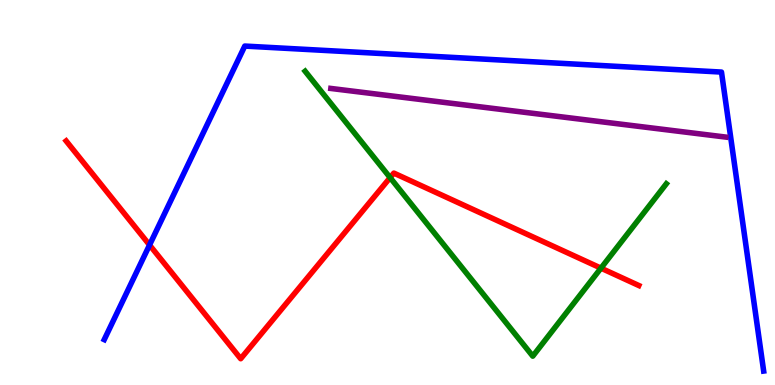[{'lines': ['blue', 'red'], 'intersections': [{'x': 1.93, 'y': 3.64}]}, {'lines': ['green', 'red'], 'intersections': [{'x': 5.03, 'y': 5.39}, {'x': 7.75, 'y': 3.04}]}, {'lines': ['purple', 'red'], 'intersections': []}, {'lines': ['blue', 'green'], 'intersections': []}, {'lines': ['blue', 'purple'], 'intersections': []}, {'lines': ['green', 'purple'], 'intersections': []}]